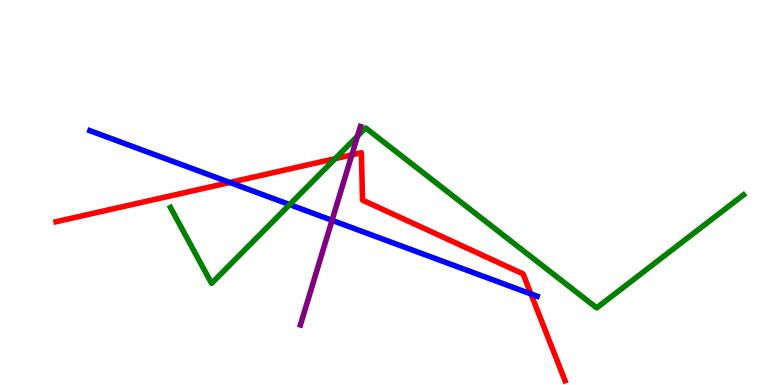[{'lines': ['blue', 'red'], 'intersections': [{'x': 2.97, 'y': 5.26}, {'x': 6.85, 'y': 2.37}]}, {'lines': ['green', 'red'], 'intersections': [{'x': 4.32, 'y': 5.88}]}, {'lines': ['purple', 'red'], 'intersections': [{'x': 4.54, 'y': 5.98}]}, {'lines': ['blue', 'green'], 'intersections': [{'x': 3.74, 'y': 4.69}]}, {'lines': ['blue', 'purple'], 'intersections': [{'x': 4.28, 'y': 4.28}]}, {'lines': ['green', 'purple'], 'intersections': [{'x': 4.61, 'y': 6.46}]}]